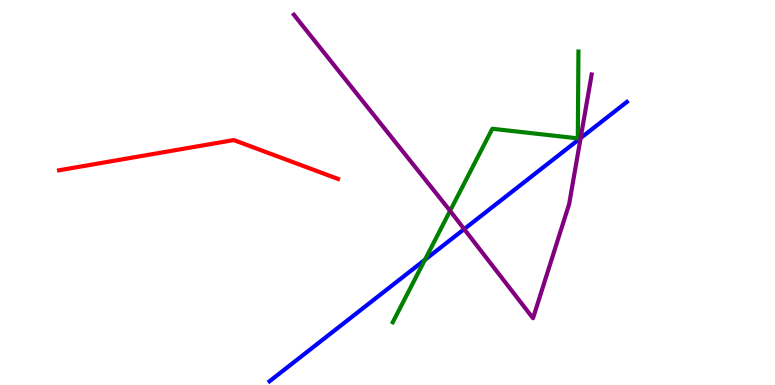[{'lines': ['blue', 'red'], 'intersections': []}, {'lines': ['green', 'red'], 'intersections': []}, {'lines': ['purple', 'red'], 'intersections': []}, {'lines': ['blue', 'green'], 'intersections': [{'x': 5.48, 'y': 3.25}]}, {'lines': ['blue', 'purple'], 'intersections': [{'x': 5.99, 'y': 4.05}, {'x': 7.49, 'y': 6.41}]}, {'lines': ['green', 'purple'], 'intersections': [{'x': 5.81, 'y': 4.52}]}]